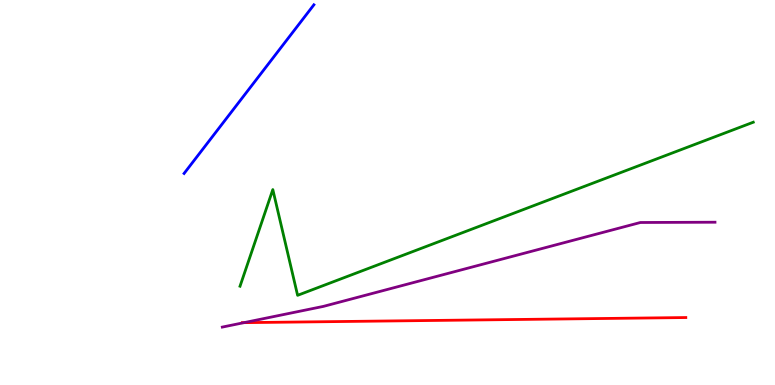[{'lines': ['blue', 'red'], 'intersections': []}, {'lines': ['green', 'red'], 'intersections': []}, {'lines': ['purple', 'red'], 'intersections': [{'x': 3.15, 'y': 1.62}]}, {'lines': ['blue', 'green'], 'intersections': []}, {'lines': ['blue', 'purple'], 'intersections': []}, {'lines': ['green', 'purple'], 'intersections': []}]